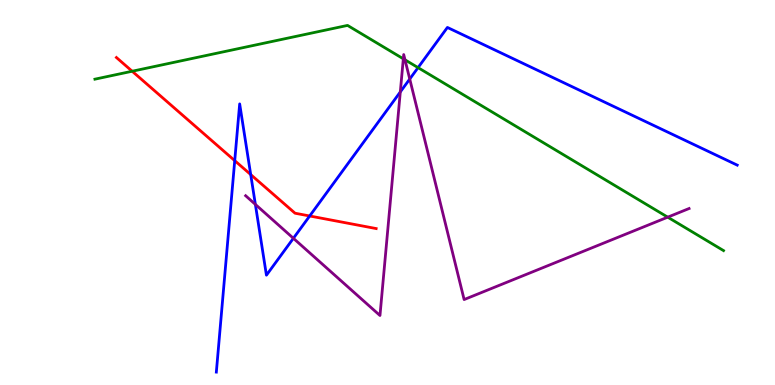[{'lines': ['blue', 'red'], 'intersections': [{'x': 3.03, 'y': 5.83}, {'x': 3.24, 'y': 5.47}, {'x': 4.0, 'y': 4.39}]}, {'lines': ['green', 'red'], 'intersections': [{'x': 1.71, 'y': 8.15}]}, {'lines': ['purple', 'red'], 'intersections': []}, {'lines': ['blue', 'green'], 'intersections': [{'x': 5.39, 'y': 8.24}]}, {'lines': ['blue', 'purple'], 'intersections': [{'x': 3.3, 'y': 4.69}, {'x': 3.79, 'y': 3.81}, {'x': 5.17, 'y': 7.61}, {'x': 5.29, 'y': 7.95}]}, {'lines': ['green', 'purple'], 'intersections': [{'x': 5.2, 'y': 8.47}, {'x': 5.23, 'y': 8.45}, {'x': 8.62, 'y': 4.36}]}]